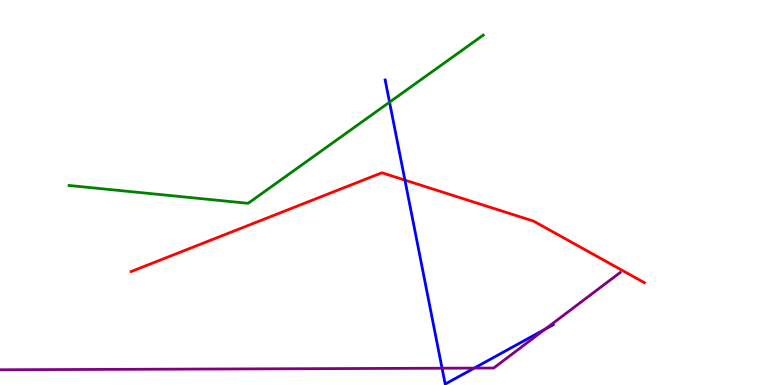[{'lines': ['blue', 'red'], 'intersections': [{'x': 5.22, 'y': 5.32}]}, {'lines': ['green', 'red'], 'intersections': []}, {'lines': ['purple', 'red'], 'intersections': []}, {'lines': ['blue', 'green'], 'intersections': [{'x': 5.03, 'y': 7.35}]}, {'lines': ['blue', 'purple'], 'intersections': [{'x': 5.7, 'y': 0.436}, {'x': 6.12, 'y': 0.439}, {'x': 7.03, 'y': 1.45}]}, {'lines': ['green', 'purple'], 'intersections': []}]